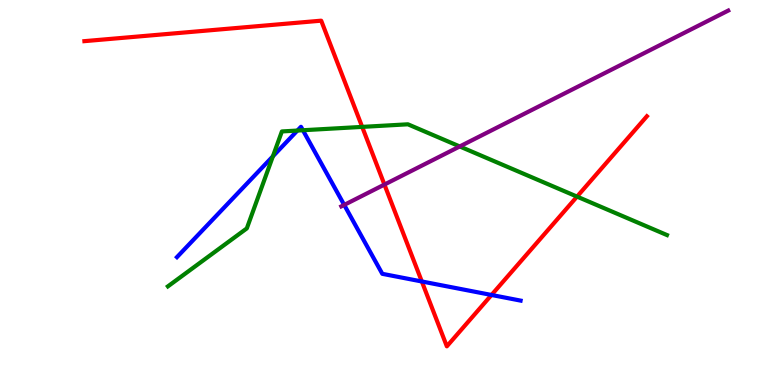[{'lines': ['blue', 'red'], 'intersections': [{'x': 5.44, 'y': 2.69}, {'x': 6.34, 'y': 2.34}]}, {'lines': ['green', 'red'], 'intersections': [{'x': 4.67, 'y': 6.7}, {'x': 7.45, 'y': 4.89}]}, {'lines': ['purple', 'red'], 'intersections': [{'x': 4.96, 'y': 5.21}]}, {'lines': ['blue', 'green'], 'intersections': [{'x': 3.52, 'y': 5.94}, {'x': 3.84, 'y': 6.61}, {'x': 3.91, 'y': 6.62}]}, {'lines': ['blue', 'purple'], 'intersections': [{'x': 4.44, 'y': 4.68}]}, {'lines': ['green', 'purple'], 'intersections': [{'x': 5.93, 'y': 6.2}]}]